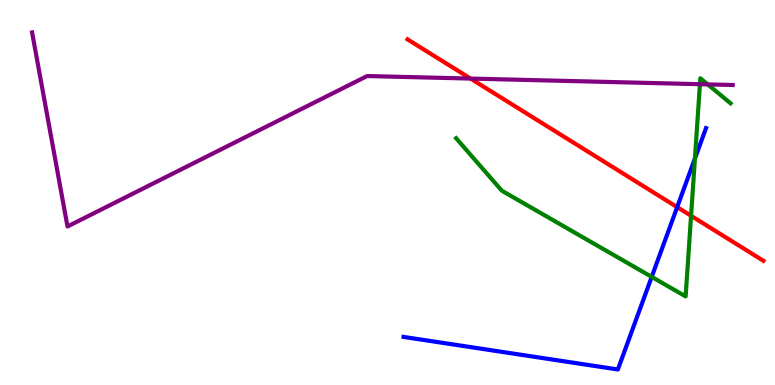[{'lines': ['blue', 'red'], 'intersections': [{'x': 8.74, 'y': 4.62}]}, {'lines': ['green', 'red'], 'intersections': [{'x': 8.92, 'y': 4.4}]}, {'lines': ['purple', 'red'], 'intersections': [{'x': 6.07, 'y': 7.96}]}, {'lines': ['blue', 'green'], 'intersections': [{'x': 8.41, 'y': 2.81}, {'x': 8.97, 'y': 5.88}]}, {'lines': ['blue', 'purple'], 'intersections': []}, {'lines': ['green', 'purple'], 'intersections': [{'x': 9.03, 'y': 7.81}, {'x': 9.13, 'y': 7.81}]}]